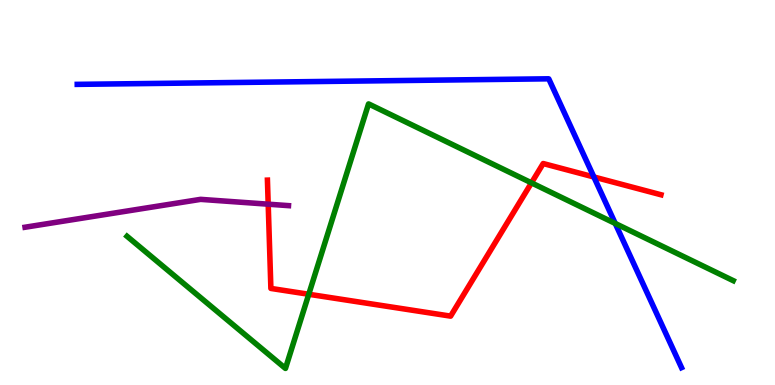[{'lines': ['blue', 'red'], 'intersections': [{'x': 7.66, 'y': 5.4}]}, {'lines': ['green', 'red'], 'intersections': [{'x': 3.98, 'y': 2.36}, {'x': 6.86, 'y': 5.25}]}, {'lines': ['purple', 'red'], 'intersections': [{'x': 3.46, 'y': 4.7}]}, {'lines': ['blue', 'green'], 'intersections': [{'x': 7.94, 'y': 4.2}]}, {'lines': ['blue', 'purple'], 'intersections': []}, {'lines': ['green', 'purple'], 'intersections': []}]